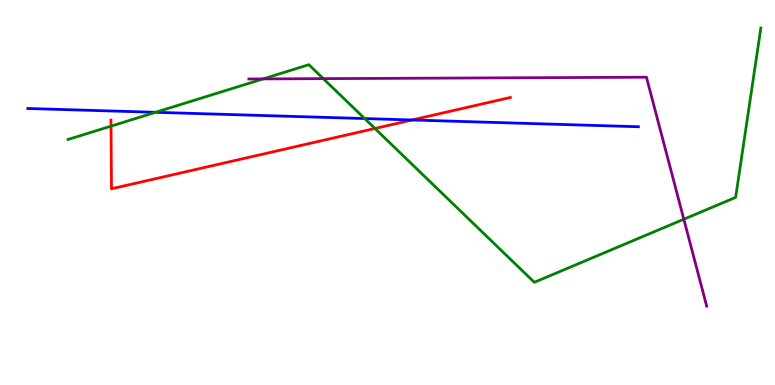[{'lines': ['blue', 'red'], 'intersections': [{'x': 5.32, 'y': 6.88}]}, {'lines': ['green', 'red'], 'intersections': [{'x': 1.43, 'y': 6.72}, {'x': 4.84, 'y': 6.66}]}, {'lines': ['purple', 'red'], 'intersections': []}, {'lines': ['blue', 'green'], 'intersections': [{'x': 2.01, 'y': 7.08}, {'x': 4.71, 'y': 6.92}]}, {'lines': ['blue', 'purple'], 'intersections': []}, {'lines': ['green', 'purple'], 'intersections': [{'x': 3.4, 'y': 7.95}, {'x': 4.17, 'y': 7.96}, {'x': 8.82, 'y': 4.31}]}]